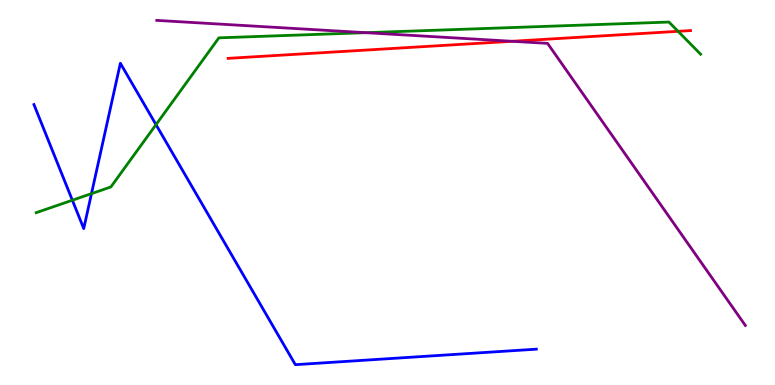[{'lines': ['blue', 'red'], 'intersections': []}, {'lines': ['green', 'red'], 'intersections': [{'x': 8.75, 'y': 9.19}]}, {'lines': ['purple', 'red'], 'intersections': [{'x': 6.61, 'y': 8.93}]}, {'lines': ['blue', 'green'], 'intersections': [{'x': 0.934, 'y': 4.8}, {'x': 1.18, 'y': 4.97}, {'x': 2.01, 'y': 6.76}]}, {'lines': ['blue', 'purple'], 'intersections': []}, {'lines': ['green', 'purple'], 'intersections': [{'x': 4.72, 'y': 9.15}]}]